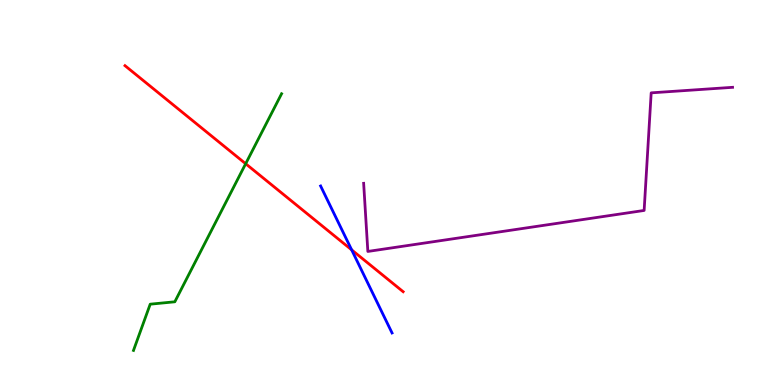[{'lines': ['blue', 'red'], 'intersections': [{'x': 4.54, 'y': 3.51}]}, {'lines': ['green', 'red'], 'intersections': [{'x': 3.17, 'y': 5.75}]}, {'lines': ['purple', 'red'], 'intersections': []}, {'lines': ['blue', 'green'], 'intersections': []}, {'lines': ['blue', 'purple'], 'intersections': []}, {'lines': ['green', 'purple'], 'intersections': []}]